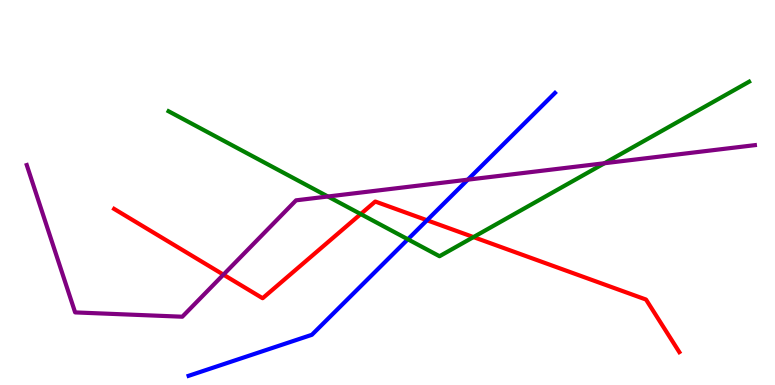[{'lines': ['blue', 'red'], 'intersections': [{'x': 5.51, 'y': 4.28}]}, {'lines': ['green', 'red'], 'intersections': [{'x': 4.65, 'y': 4.44}, {'x': 6.11, 'y': 3.84}]}, {'lines': ['purple', 'red'], 'intersections': [{'x': 2.88, 'y': 2.87}]}, {'lines': ['blue', 'green'], 'intersections': [{'x': 5.26, 'y': 3.78}]}, {'lines': ['blue', 'purple'], 'intersections': [{'x': 6.04, 'y': 5.33}]}, {'lines': ['green', 'purple'], 'intersections': [{'x': 4.23, 'y': 4.9}, {'x': 7.8, 'y': 5.76}]}]